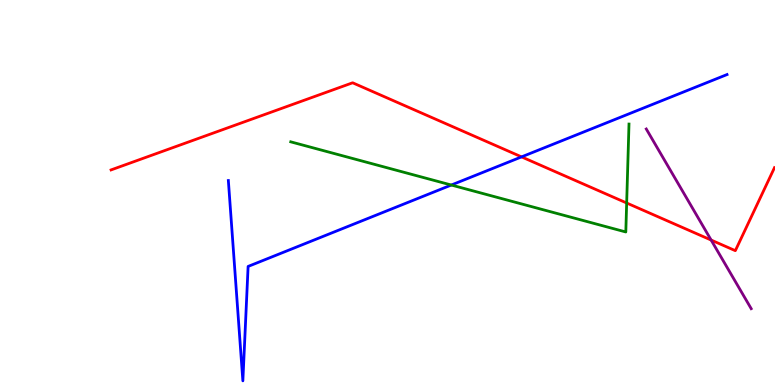[{'lines': ['blue', 'red'], 'intersections': [{'x': 6.73, 'y': 5.93}]}, {'lines': ['green', 'red'], 'intersections': [{'x': 8.09, 'y': 4.73}]}, {'lines': ['purple', 'red'], 'intersections': [{'x': 9.18, 'y': 3.77}]}, {'lines': ['blue', 'green'], 'intersections': [{'x': 5.82, 'y': 5.19}]}, {'lines': ['blue', 'purple'], 'intersections': []}, {'lines': ['green', 'purple'], 'intersections': []}]